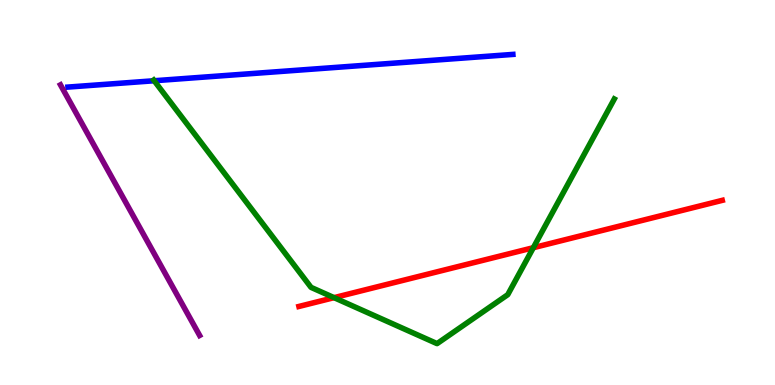[{'lines': ['blue', 'red'], 'intersections': []}, {'lines': ['green', 'red'], 'intersections': [{'x': 4.31, 'y': 2.27}, {'x': 6.88, 'y': 3.57}]}, {'lines': ['purple', 'red'], 'intersections': []}, {'lines': ['blue', 'green'], 'intersections': [{'x': 1.99, 'y': 7.9}]}, {'lines': ['blue', 'purple'], 'intersections': []}, {'lines': ['green', 'purple'], 'intersections': []}]